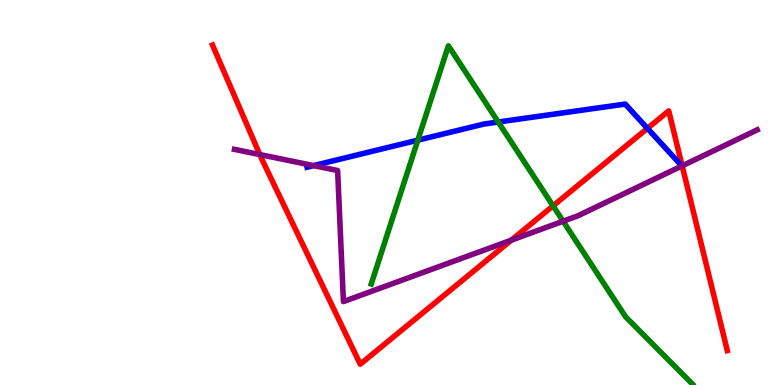[{'lines': ['blue', 'red'], 'intersections': [{'x': 8.35, 'y': 6.67}]}, {'lines': ['green', 'red'], 'intersections': [{'x': 7.14, 'y': 4.65}]}, {'lines': ['purple', 'red'], 'intersections': [{'x': 3.35, 'y': 5.99}, {'x': 6.6, 'y': 3.76}, {'x': 8.8, 'y': 5.69}]}, {'lines': ['blue', 'green'], 'intersections': [{'x': 5.39, 'y': 6.36}, {'x': 6.43, 'y': 6.83}]}, {'lines': ['blue', 'purple'], 'intersections': [{'x': 4.05, 'y': 5.7}]}, {'lines': ['green', 'purple'], 'intersections': [{'x': 7.27, 'y': 4.25}]}]